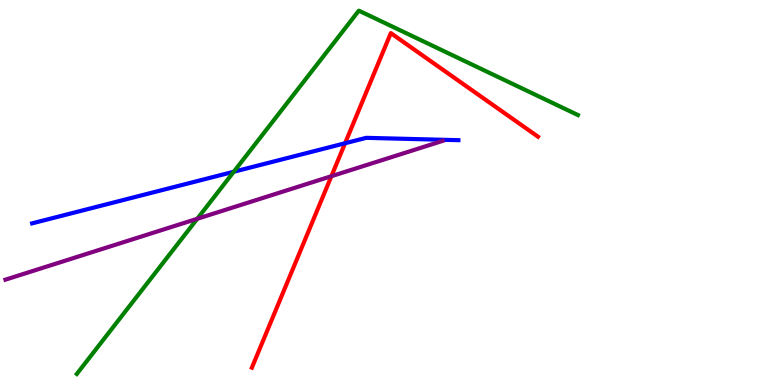[{'lines': ['blue', 'red'], 'intersections': [{'x': 4.45, 'y': 6.28}]}, {'lines': ['green', 'red'], 'intersections': []}, {'lines': ['purple', 'red'], 'intersections': [{'x': 4.28, 'y': 5.42}]}, {'lines': ['blue', 'green'], 'intersections': [{'x': 3.02, 'y': 5.54}]}, {'lines': ['blue', 'purple'], 'intersections': []}, {'lines': ['green', 'purple'], 'intersections': [{'x': 2.55, 'y': 4.32}]}]